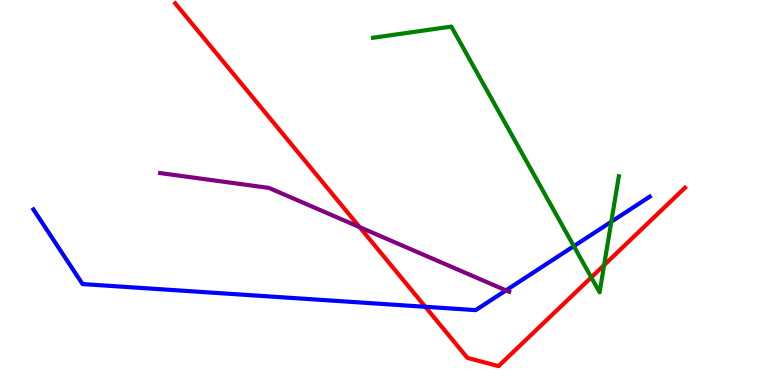[{'lines': ['blue', 'red'], 'intersections': [{'x': 5.49, 'y': 2.03}]}, {'lines': ['green', 'red'], 'intersections': [{'x': 7.63, 'y': 2.8}, {'x': 7.8, 'y': 3.11}]}, {'lines': ['purple', 'red'], 'intersections': [{'x': 4.64, 'y': 4.1}]}, {'lines': ['blue', 'green'], 'intersections': [{'x': 7.4, 'y': 3.61}, {'x': 7.89, 'y': 4.24}]}, {'lines': ['blue', 'purple'], 'intersections': [{'x': 6.53, 'y': 2.46}]}, {'lines': ['green', 'purple'], 'intersections': []}]